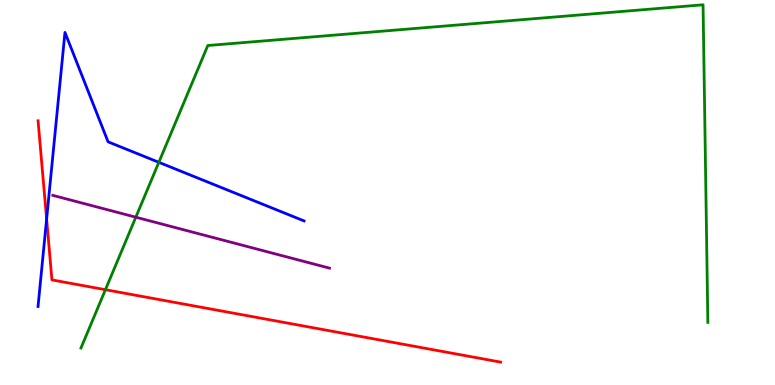[{'lines': ['blue', 'red'], 'intersections': [{'x': 0.602, 'y': 4.31}]}, {'lines': ['green', 'red'], 'intersections': [{'x': 1.36, 'y': 2.48}]}, {'lines': ['purple', 'red'], 'intersections': []}, {'lines': ['blue', 'green'], 'intersections': [{'x': 2.05, 'y': 5.78}]}, {'lines': ['blue', 'purple'], 'intersections': []}, {'lines': ['green', 'purple'], 'intersections': [{'x': 1.75, 'y': 4.36}]}]